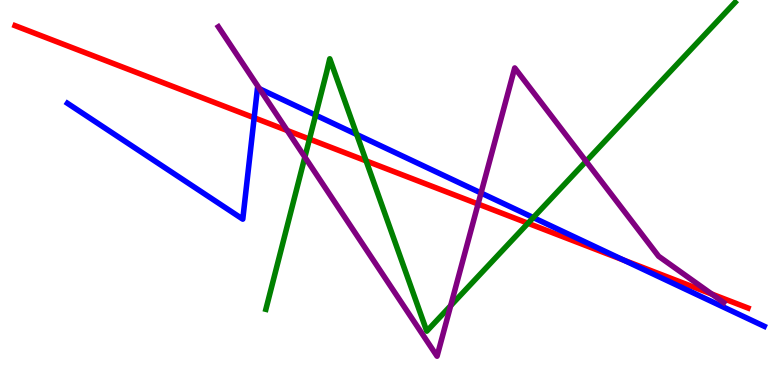[{'lines': ['blue', 'red'], 'intersections': [{'x': 3.28, 'y': 6.94}, {'x': 8.05, 'y': 3.24}]}, {'lines': ['green', 'red'], 'intersections': [{'x': 3.99, 'y': 6.39}, {'x': 4.72, 'y': 5.82}, {'x': 6.81, 'y': 4.2}]}, {'lines': ['purple', 'red'], 'intersections': [{'x': 3.71, 'y': 6.61}, {'x': 6.17, 'y': 4.7}, {'x': 9.18, 'y': 2.36}]}, {'lines': ['blue', 'green'], 'intersections': [{'x': 4.07, 'y': 7.01}, {'x': 4.6, 'y': 6.51}, {'x': 6.88, 'y': 4.35}]}, {'lines': ['blue', 'purple'], 'intersections': [{'x': 3.35, 'y': 7.7}, {'x': 6.21, 'y': 4.99}]}, {'lines': ['green', 'purple'], 'intersections': [{'x': 3.93, 'y': 5.92}, {'x': 5.82, 'y': 2.06}, {'x': 7.56, 'y': 5.81}]}]